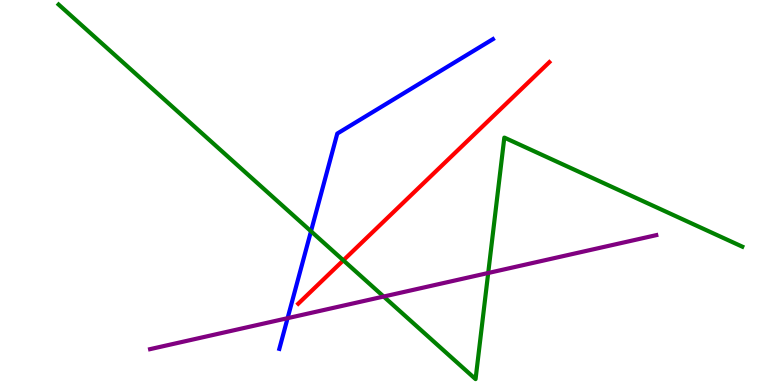[{'lines': ['blue', 'red'], 'intersections': []}, {'lines': ['green', 'red'], 'intersections': [{'x': 4.43, 'y': 3.24}]}, {'lines': ['purple', 'red'], 'intersections': []}, {'lines': ['blue', 'green'], 'intersections': [{'x': 4.01, 'y': 3.99}]}, {'lines': ['blue', 'purple'], 'intersections': [{'x': 3.71, 'y': 1.74}]}, {'lines': ['green', 'purple'], 'intersections': [{'x': 4.95, 'y': 2.3}, {'x': 6.3, 'y': 2.91}]}]